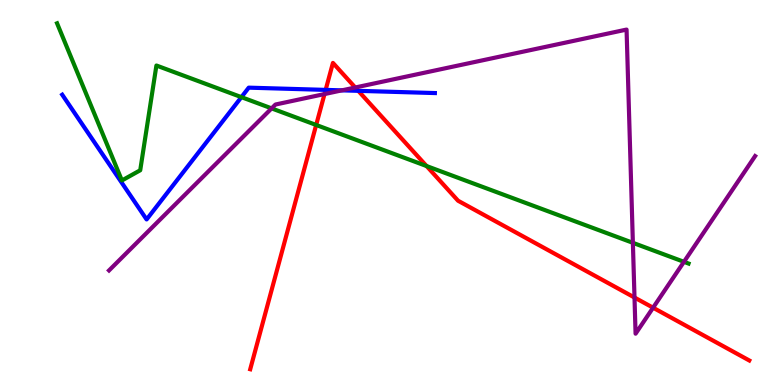[{'lines': ['blue', 'red'], 'intersections': [{'x': 4.2, 'y': 7.67}, {'x': 4.62, 'y': 7.64}]}, {'lines': ['green', 'red'], 'intersections': [{'x': 4.08, 'y': 6.75}, {'x': 5.5, 'y': 5.69}]}, {'lines': ['purple', 'red'], 'intersections': [{'x': 4.19, 'y': 7.56}, {'x': 4.58, 'y': 7.73}, {'x': 8.19, 'y': 2.27}, {'x': 8.43, 'y': 2.01}]}, {'lines': ['blue', 'green'], 'intersections': [{'x': 3.11, 'y': 7.48}]}, {'lines': ['blue', 'purple'], 'intersections': [{'x': 4.41, 'y': 7.65}]}, {'lines': ['green', 'purple'], 'intersections': [{'x': 3.5, 'y': 7.18}, {'x': 8.17, 'y': 3.69}, {'x': 8.83, 'y': 3.2}]}]